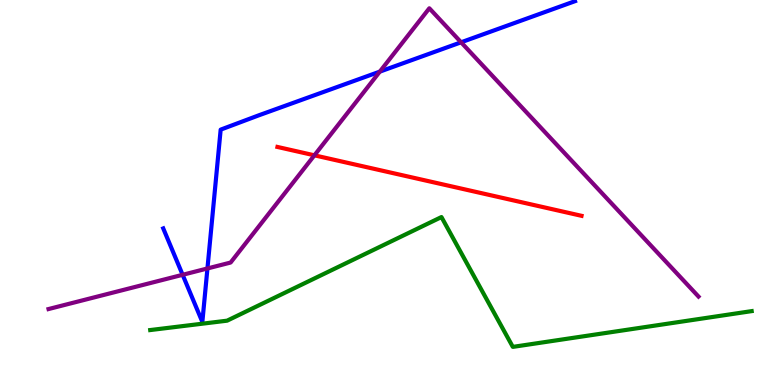[{'lines': ['blue', 'red'], 'intersections': []}, {'lines': ['green', 'red'], 'intersections': []}, {'lines': ['purple', 'red'], 'intersections': [{'x': 4.06, 'y': 5.97}]}, {'lines': ['blue', 'green'], 'intersections': []}, {'lines': ['blue', 'purple'], 'intersections': [{'x': 2.36, 'y': 2.86}, {'x': 2.68, 'y': 3.03}, {'x': 4.9, 'y': 8.14}, {'x': 5.95, 'y': 8.9}]}, {'lines': ['green', 'purple'], 'intersections': []}]